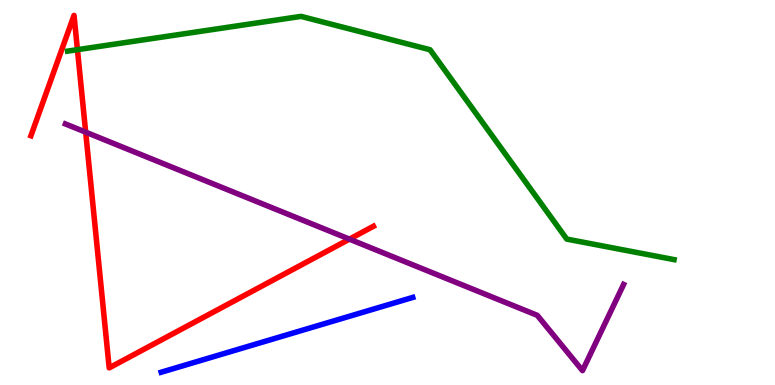[{'lines': ['blue', 'red'], 'intersections': []}, {'lines': ['green', 'red'], 'intersections': [{'x': 0.999, 'y': 8.71}]}, {'lines': ['purple', 'red'], 'intersections': [{'x': 1.11, 'y': 6.57}, {'x': 4.51, 'y': 3.79}]}, {'lines': ['blue', 'green'], 'intersections': []}, {'lines': ['blue', 'purple'], 'intersections': []}, {'lines': ['green', 'purple'], 'intersections': []}]